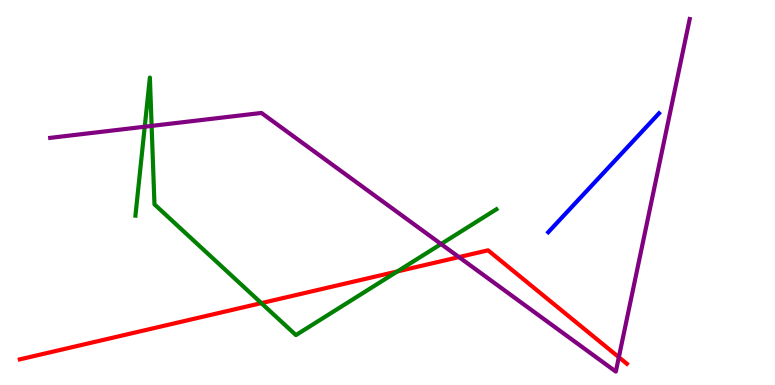[{'lines': ['blue', 'red'], 'intersections': []}, {'lines': ['green', 'red'], 'intersections': [{'x': 3.37, 'y': 2.13}, {'x': 5.13, 'y': 2.95}]}, {'lines': ['purple', 'red'], 'intersections': [{'x': 5.92, 'y': 3.32}, {'x': 7.99, 'y': 0.722}]}, {'lines': ['blue', 'green'], 'intersections': []}, {'lines': ['blue', 'purple'], 'intersections': []}, {'lines': ['green', 'purple'], 'intersections': [{'x': 1.87, 'y': 6.71}, {'x': 1.96, 'y': 6.73}, {'x': 5.69, 'y': 3.66}]}]